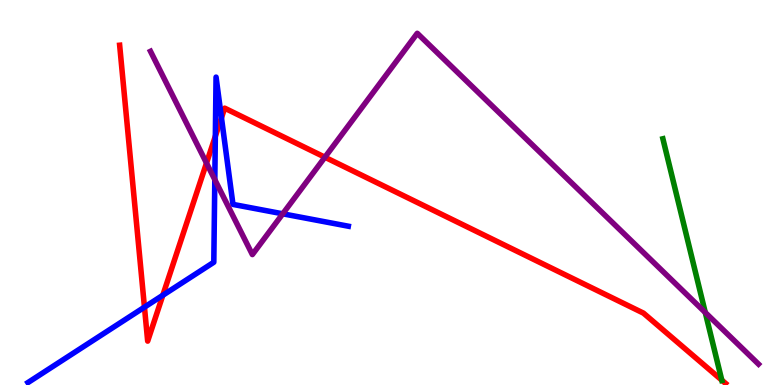[{'lines': ['blue', 'red'], 'intersections': [{'x': 1.86, 'y': 2.02}, {'x': 2.1, 'y': 2.33}, {'x': 2.78, 'y': 6.46}, {'x': 2.86, 'y': 6.94}]}, {'lines': ['green', 'red'], 'intersections': [{'x': 9.31, 'y': 0.126}]}, {'lines': ['purple', 'red'], 'intersections': [{'x': 2.66, 'y': 5.76}, {'x': 4.19, 'y': 5.92}]}, {'lines': ['blue', 'green'], 'intersections': []}, {'lines': ['blue', 'purple'], 'intersections': [{'x': 2.77, 'y': 5.33}, {'x': 3.65, 'y': 4.45}]}, {'lines': ['green', 'purple'], 'intersections': [{'x': 9.1, 'y': 1.88}]}]